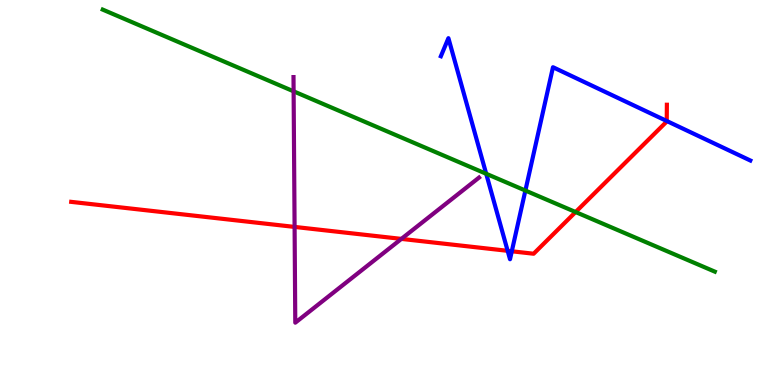[{'lines': ['blue', 'red'], 'intersections': [{'x': 6.55, 'y': 3.49}, {'x': 6.6, 'y': 3.47}, {'x': 8.6, 'y': 6.86}]}, {'lines': ['green', 'red'], 'intersections': [{'x': 7.43, 'y': 4.49}]}, {'lines': ['purple', 'red'], 'intersections': [{'x': 3.8, 'y': 4.11}, {'x': 5.18, 'y': 3.79}]}, {'lines': ['blue', 'green'], 'intersections': [{'x': 6.27, 'y': 5.49}, {'x': 6.78, 'y': 5.05}]}, {'lines': ['blue', 'purple'], 'intersections': []}, {'lines': ['green', 'purple'], 'intersections': [{'x': 3.79, 'y': 7.63}]}]